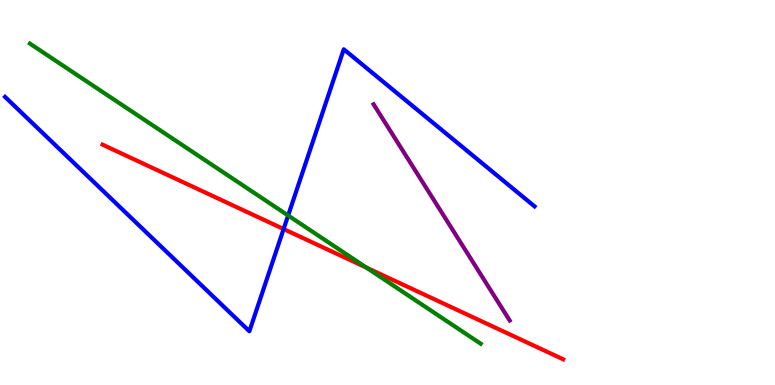[{'lines': ['blue', 'red'], 'intersections': [{'x': 3.66, 'y': 4.05}]}, {'lines': ['green', 'red'], 'intersections': [{'x': 4.73, 'y': 3.05}]}, {'lines': ['purple', 'red'], 'intersections': []}, {'lines': ['blue', 'green'], 'intersections': [{'x': 3.72, 'y': 4.4}]}, {'lines': ['blue', 'purple'], 'intersections': []}, {'lines': ['green', 'purple'], 'intersections': []}]